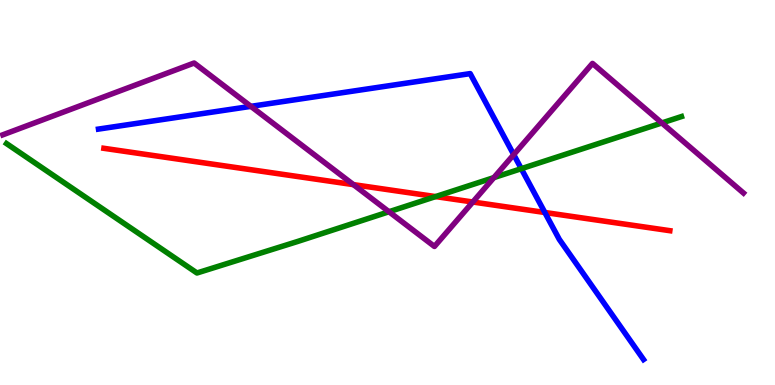[{'lines': ['blue', 'red'], 'intersections': [{'x': 7.03, 'y': 4.48}]}, {'lines': ['green', 'red'], 'intersections': [{'x': 5.62, 'y': 4.89}]}, {'lines': ['purple', 'red'], 'intersections': [{'x': 4.56, 'y': 5.2}, {'x': 6.1, 'y': 4.75}]}, {'lines': ['blue', 'green'], 'intersections': [{'x': 6.73, 'y': 5.62}]}, {'lines': ['blue', 'purple'], 'intersections': [{'x': 3.24, 'y': 7.24}, {'x': 6.63, 'y': 5.98}]}, {'lines': ['green', 'purple'], 'intersections': [{'x': 5.02, 'y': 4.5}, {'x': 6.37, 'y': 5.39}, {'x': 8.54, 'y': 6.81}]}]